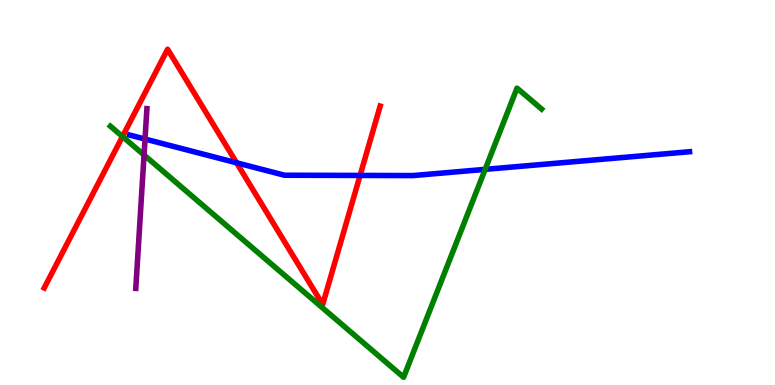[{'lines': ['blue', 'red'], 'intersections': [{'x': 3.05, 'y': 5.77}, {'x': 4.65, 'y': 5.44}]}, {'lines': ['green', 'red'], 'intersections': [{'x': 1.58, 'y': 6.45}]}, {'lines': ['purple', 'red'], 'intersections': []}, {'lines': ['blue', 'green'], 'intersections': [{'x': 6.26, 'y': 5.6}]}, {'lines': ['blue', 'purple'], 'intersections': [{'x': 1.87, 'y': 6.39}]}, {'lines': ['green', 'purple'], 'intersections': [{'x': 1.86, 'y': 5.97}]}]